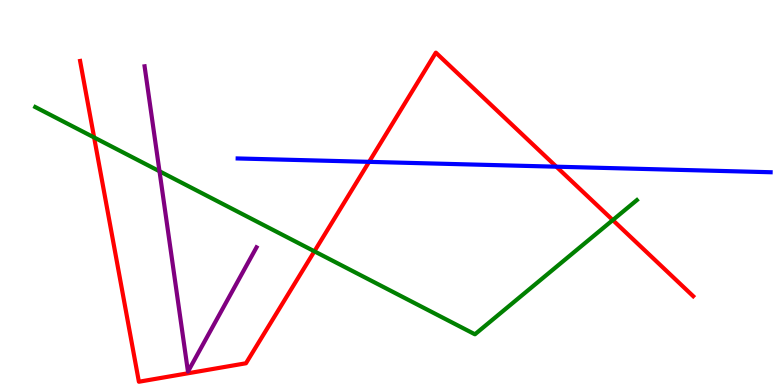[{'lines': ['blue', 'red'], 'intersections': [{'x': 4.76, 'y': 5.8}, {'x': 7.18, 'y': 5.67}]}, {'lines': ['green', 'red'], 'intersections': [{'x': 1.21, 'y': 6.43}, {'x': 4.06, 'y': 3.47}, {'x': 7.91, 'y': 4.28}]}, {'lines': ['purple', 'red'], 'intersections': []}, {'lines': ['blue', 'green'], 'intersections': []}, {'lines': ['blue', 'purple'], 'intersections': []}, {'lines': ['green', 'purple'], 'intersections': [{'x': 2.06, 'y': 5.55}]}]